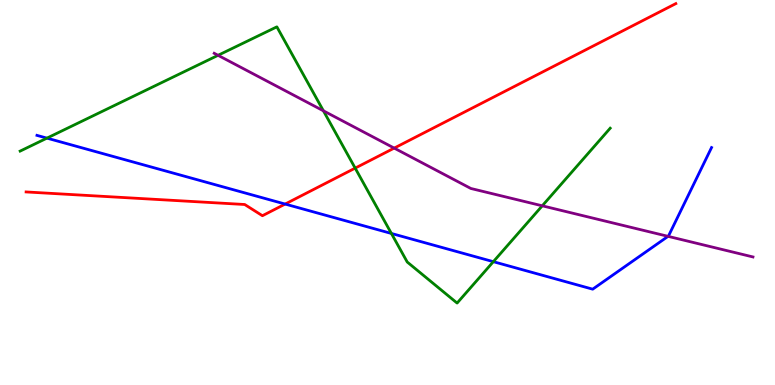[{'lines': ['blue', 'red'], 'intersections': [{'x': 3.68, 'y': 4.7}]}, {'lines': ['green', 'red'], 'intersections': [{'x': 4.58, 'y': 5.63}]}, {'lines': ['purple', 'red'], 'intersections': [{'x': 5.09, 'y': 6.15}]}, {'lines': ['blue', 'green'], 'intersections': [{'x': 0.606, 'y': 6.41}, {'x': 5.05, 'y': 3.94}, {'x': 6.37, 'y': 3.2}]}, {'lines': ['blue', 'purple'], 'intersections': [{'x': 8.62, 'y': 3.86}]}, {'lines': ['green', 'purple'], 'intersections': [{'x': 2.81, 'y': 8.56}, {'x': 4.17, 'y': 7.12}, {'x': 7.0, 'y': 4.65}]}]